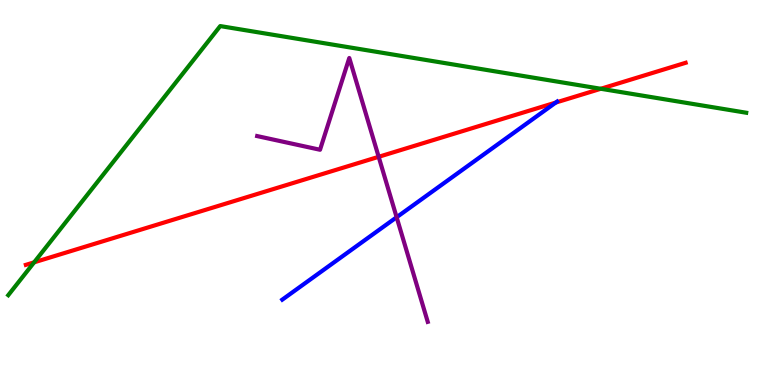[{'lines': ['blue', 'red'], 'intersections': [{'x': 7.17, 'y': 7.34}]}, {'lines': ['green', 'red'], 'intersections': [{'x': 0.441, 'y': 3.19}, {'x': 7.75, 'y': 7.69}]}, {'lines': ['purple', 'red'], 'intersections': [{'x': 4.89, 'y': 5.93}]}, {'lines': ['blue', 'green'], 'intersections': []}, {'lines': ['blue', 'purple'], 'intersections': [{'x': 5.12, 'y': 4.36}]}, {'lines': ['green', 'purple'], 'intersections': []}]